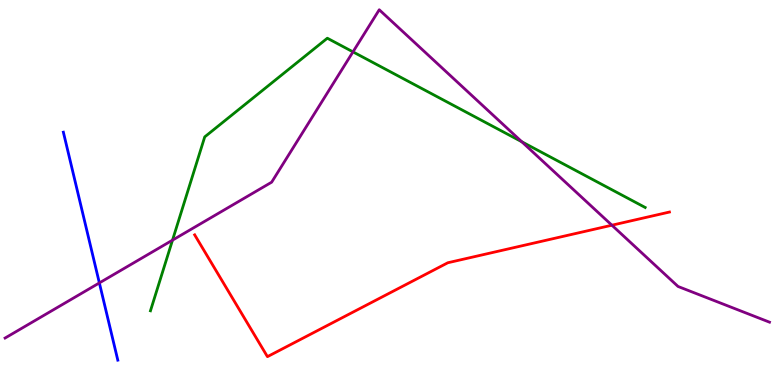[{'lines': ['blue', 'red'], 'intersections': []}, {'lines': ['green', 'red'], 'intersections': []}, {'lines': ['purple', 'red'], 'intersections': [{'x': 7.9, 'y': 4.15}]}, {'lines': ['blue', 'green'], 'intersections': []}, {'lines': ['blue', 'purple'], 'intersections': [{'x': 1.28, 'y': 2.65}]}, {'lines': ['green', 'purple'], 'intersections': [{'x': 2.23, 'y': 3.76}, {'x': 4.55, 'y': 8.65}, {'x': 6.73, 'y': 6.32}]}]